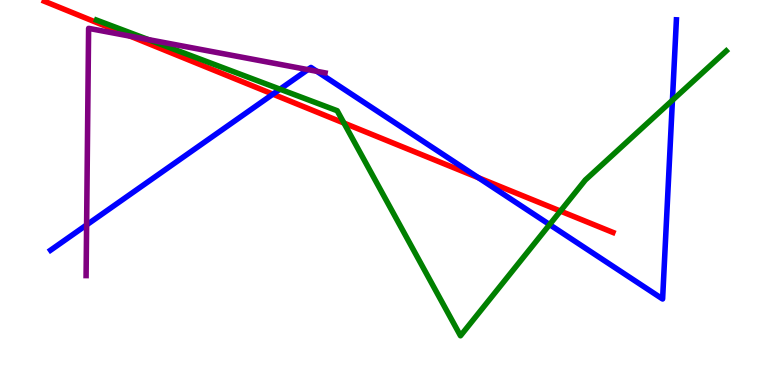[{'lines': ['blue', 'red'], 'intersections': [{'x': 3.52, 'y': 7.55}, {'x': 6.17, 'y': 5.38}]}, {'lines': ['green', 'red'], 'intersections': [{'x': 4.44, 'y': 6.8}, {'x': 7.23, 'y': 4.52}]}, {'lines': ['purple', 'red'], 'intersections': [{'x': 1.68, 'y': 9.06}]}, {'lines': ['blue', 'green'], 'intersections': [{'x': 3.61, 'y': 7.68}, {'x': 7.09, 'y': 4.17}, {'x': 8.68, 'y': 7.4}]}, {'lines': ['blue', 'purple'], 'intersections': [{'x': 1.12, 'y': 4.16}, {'x': 3.97, 'y': 8.19}, {'x': 4.09, 'y': 8.15}]}, {'lines': ['green', 'purple'], 'intersections': [{'x': 1.91, 'y': 8.97}]}]